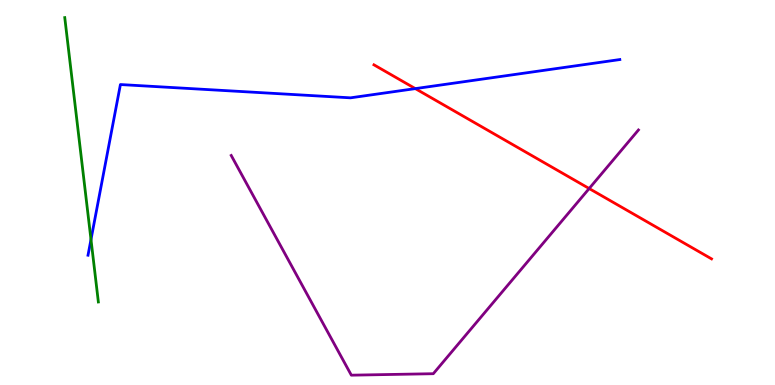[{'lines': ['blue', 'red'], 'intersections': [{'x': 5.36, 'y': 7.7}]}, {'lines': ['green', 'red'], 'intersections': []}, {'lines': ['purple', 'red'], 'intersections': [{'x': 7.6, 'y': 5.1}]}, {'lines': ['blue', 'green'], 'intersections': [{'x': 1.17, 'y': 3.78}]}, {'lines': ['blue', 'purple'], 'intersections': []}, {'lines': ['green', 'purple'], 'intersections': []}]